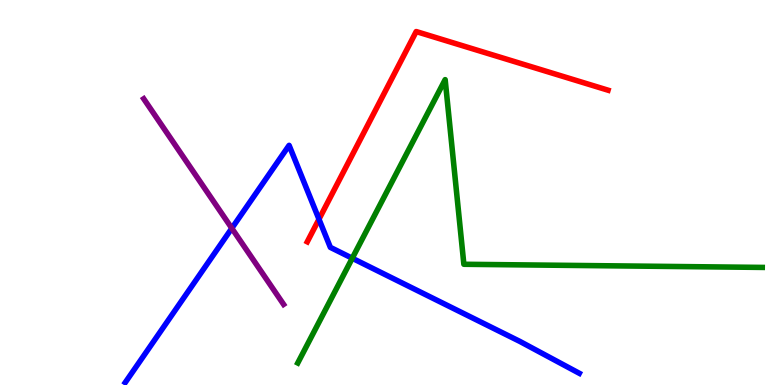[{'lines': ['blue', 'red'], 'intersections': [{'x': 4.12, 'y': 4.31}]}, {'lines': ['green', 'red'], 'intersections': []}, {'lines': ['purple', 'red'], 'intersections': []}, {'lines': ['blue', 'green'], 'intersections': [{'x': 4.55, 'y': 3.29}]}, {'lines': ['blue', 'purple'], 'intersections': [{'x': 2.99, 'y': 4.07}]}, {'lines': ['green', 'purple'], 'intersections': []}]